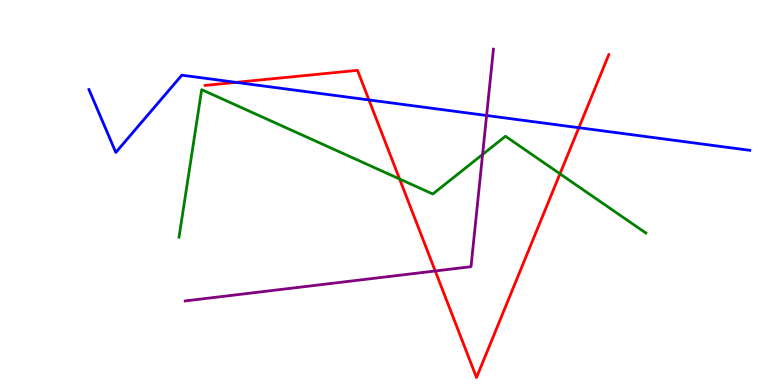[{'lines': ['blue', 'red'], 'intersections': [{'x': 3.05, 'y': 7.86}, {'x': 4.76, 'y': 7.4}, {'x': 7.47, 'y': 6.68}]}, {'lines': ['green', 'red'], 'intersections': [{'x': 5.16, 'y': 5.35}, {'x': 7.23, 'y': 5.49}]}, {'lines': ['purple', 'red'], 'intersections': [{'x': 5.62, 'y': 2.96}]}, {'lines': ['blue', 'green'], 'intersections': []}, {'lines': ['blue', 'purple'], 'intersections': [{'x': 6.28, 'y': 7.0}]}, {'lines': ['green', 'purple'], 'intersections': [{'x': 6.23, 'y': 5.99}]}]